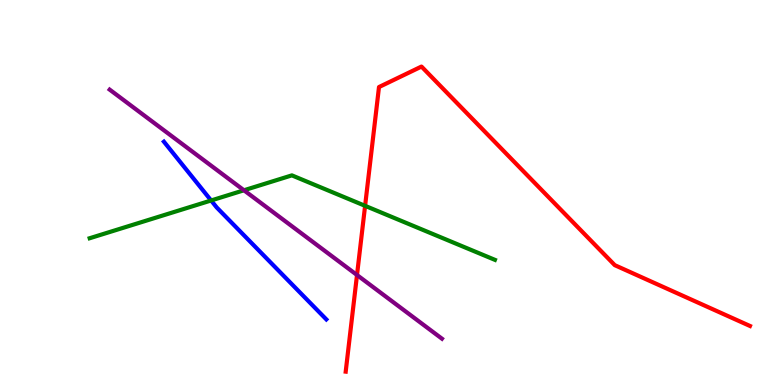[{'lines': ['blue', 'red'], 'intersections': []}, {'lines': ['green', 'red'], 'intersections': [{'x': 4.71, 'y': 4.65}]}, {'lines': ['purple', 'red'], 'intersections': [{'x': 4.61, 'y': 2.86}]}, {'lines': ['blue', 'green'], 'intersections': [{'x': 2.72, 'y': 4.79}]}, {'lines': ['blue', 'purple'], 'intersections': []}, {'lines': ['green', 'purple'], 'intersections': [{'x': 3.15, 'y': 5.06}]}]